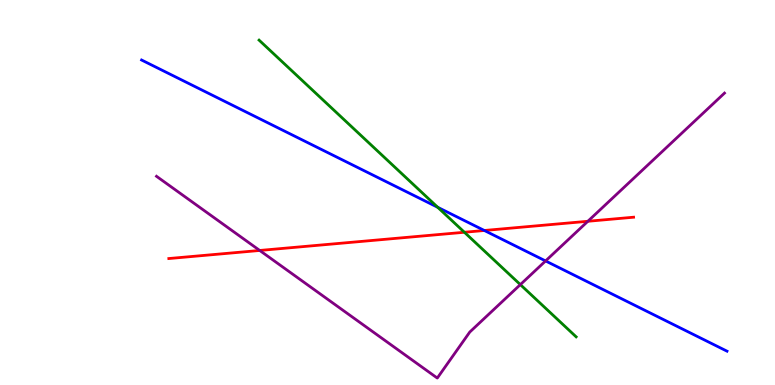[{'lines': ['blue', 'red'], 'intersections': [{'x': 6.25, 'y': 4.01}]}, {'lines': ['green', 'red'], 'intersections': [{'x': 5.99, 'y': 3.97}]}, {'lines': ['purple', 'red'], 'intersections': [{'x': 3.35, 'y': 3.49}, {'x': 7.59, 'y': 4.25}]}, {'lines': ['blue', 'green'], 'intersections': [{'x': 5.65, 'y': 4.62}]}, {'lines': ['blue', 'purple'], 'intersections': [{'x': 7.04, 'y': 3.22}]}, {'lines': ['green', 'purple'], 'intersections': [{'x': 6.71, 'y': 2.61}]}]